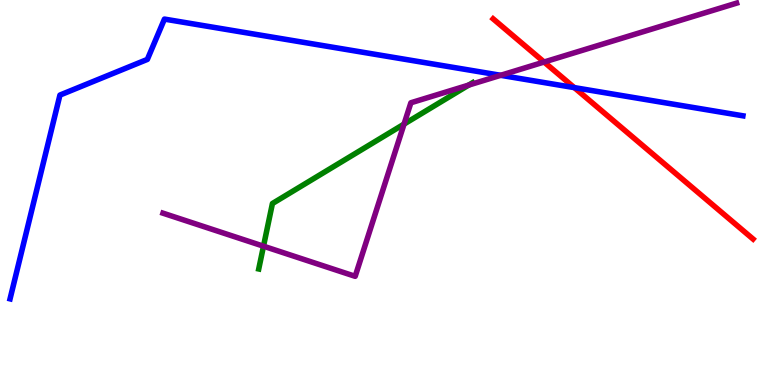[{'lines': ['blue', 'red'], 'intersections': [{'x': 7.41, 'y': 7.72}]}, {'lines': ['green', 'red'], 'intersections': []}, {'lines': ['purple', 'red'], 'intersections': [{'x': 7.02, 'y': 8.39}]}, {'lines': ['blue', 'green'], 'intersections': []}, {'lines': ['blue', 'purple'], 'intersections': [{'x': 6.46, 'y': 8.04}]}, {'lines': ['green', 'purple'], 'intersections': [{'x': 3.4, 'y': 3.61}, {'x': 5.21, 'y': 6.78}, {'x': 6.05, 'y': 7.79}]}]